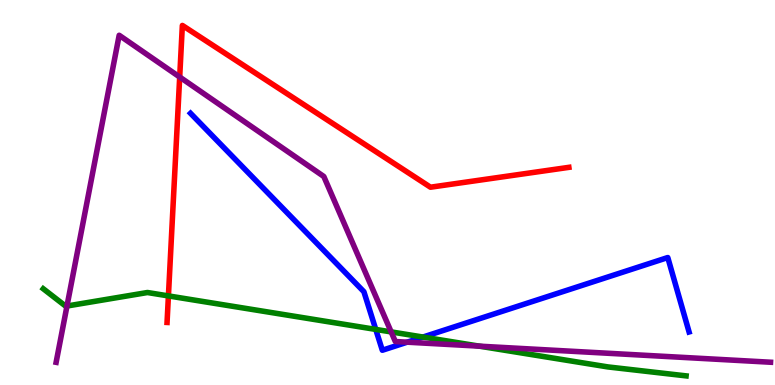[{'lines': ['blue', 'red'], 'intersections': []}, {'lines': ['green', 'red'], 'intersections': [{'x': 2.17, 'y': 2.31}]}, {'lines': ['purple', 'red'], 'intersections': [{'x': 2.32, 'y': 8.0}]}, {'lines': ['blue', 'green'], 'intersections': [{'x': 4.85, 'y': 1.44}, {'x': 5.46, 'y': 1.25}]}, {'lines': ['blue', 'purple'], 'intersections': [{'x': 5.25, 'y': 1.11}]}, {'lines': ['green', 'purple'], 'intersections': [{'x': 0.864, 'y': 2.05}, {'x': 5.05, 'y': 1.38}, {'x': 6.19, 'y': 1.01}]}]